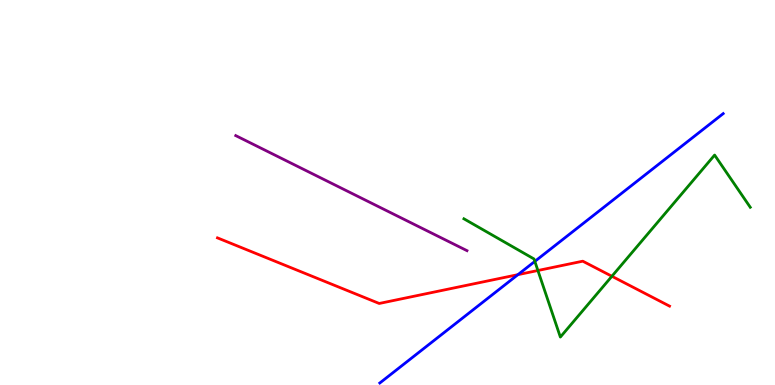[{'lines': ['blue', 'red'], 'intersections': [{'x': 6.68, 'y': 2.87}]}, {'lines': ['green', 'red'], 'intersections': [{'x': 6.94, 'y': 2.97}, {'x': 7.9, 'y': 2.82}]}, {'lines': ['purple', 'red'], 'intersections': []}, {'lines': ['blue', 'green'], 'intersections': [{'x': 6.9, 'y': 3.21}]}, {'lines': ['blue', 'purple'], 'intersections': []}, {'lines': ['green', 'purple'], 'intersections': []}]